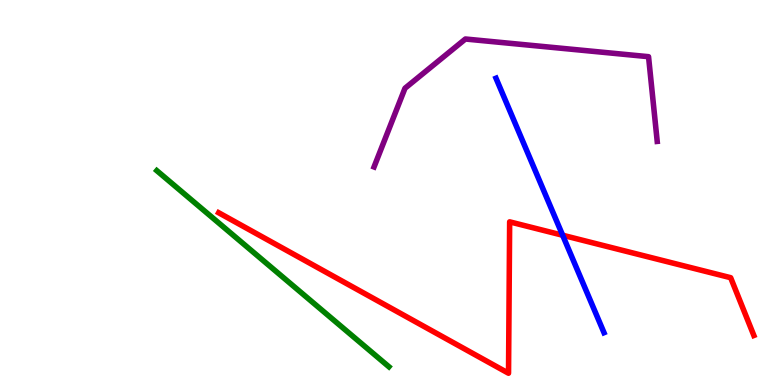[{'lines': ['blue', 'red'], 'intersections': [{'x': 7.26, 'y': 3.89}]}, {'lines': ['green', 'red'], 'intersections': []}, {'lines': ['purple', 'red'], 'intersections': []}, {'lines': ['blue', 'green'], 'intersections': []}, {'lines': ['blue', 'purple'], 'intersections': []}, {'lines': ['green', 'purple'], 'intersections': []}]